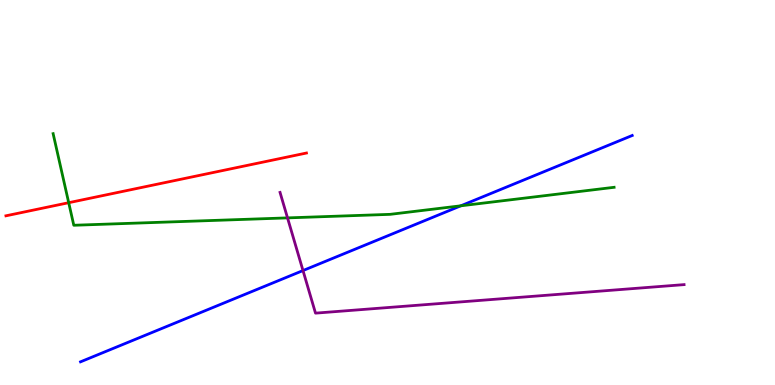[{'lines': ['blue', 'red'], 'intersections': []}, {'lines': ['green', 'red'], 'intersections': [{'x': 0.887, 'y': 4.74}]}, {'lines': ['purple', 'red'], 'intersections': []}, {'lines': ['blue', 'green'], 'intersections': [{'x': 5.95, 'y': 4.65}]}, {'lines': ['blue', 'purple'], 'intersections': [{'x': 3.91, 'y': 2.97}]}, {'lines': ['green', 'purple'], 'intersections': [{'x': 3.71, 'y': 4.34}]}]